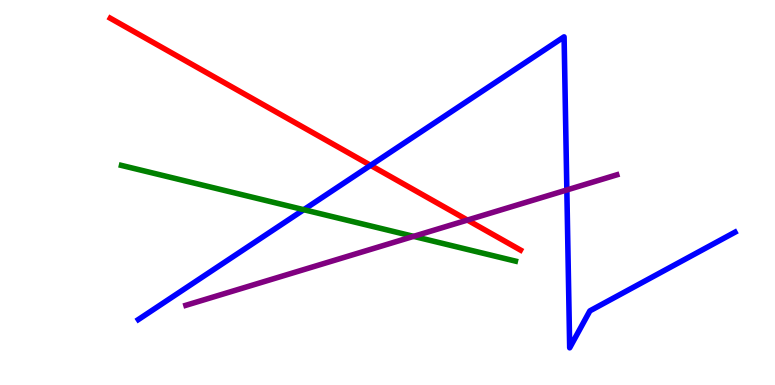[{'lines': ['blue', 'red'], 'intersections': [{'x': 4.78, 'y': 5.71}]}, {'lines': ['green', 'red'], 'intersections': []}, {'lines': ['purple', 'red'], 'intersections': [{'x': 6.03, 'y': 4.28}]}, {'lines': ['blue', 'green'], 'intersections': [{'x': 3.92, 'y': 4.55}]}, {'lines': ['blue', 'purple'], 'intersections': [{'x': 7.31, 'y': 5.07}]}, {'lines': ['green', 'purple'], 'intersections': [{'x': 5.34, 'y': 3.86}]}]